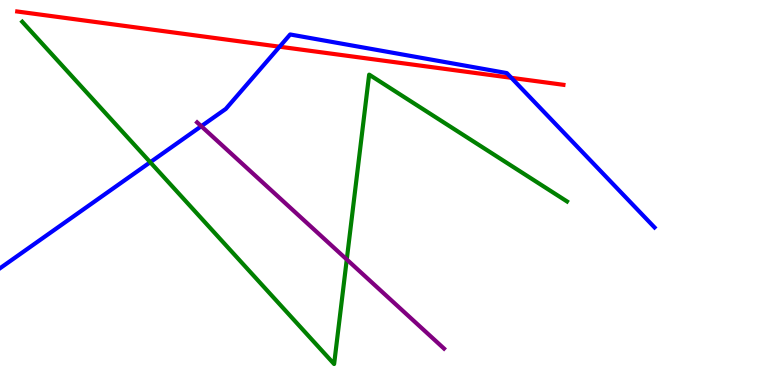[{'lines': ['blue', 'red'], 'intersections': [{'x': 3.61, 'y': 8.79}, {'x': 6.6, 'y': 7.98}]}, {'lines': ['green', 'red'], 'intersections': []}, {'lines': ['purple', 'red'], 'intersections': []}, {'lines': ['blue', 'green'], 'intersections': [{'x': 1.94, 'y': 5.79}]}, {'lines': ['blue', 'purple'], 'intersections': [{'x': 2.6, 'y': 6.72}]}, {'lines': ['green', 'purple'], 'intersections': [{'x': 4.47, 'y': 3.26}]}]